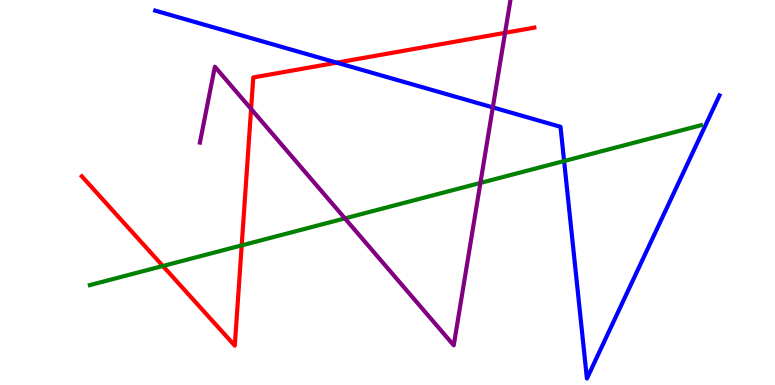[{'lines': ['blue', 'red'], 'intersections': [{'x': 4.35, 'y': 8.37}]}, {'lines': ['green', 'red'], 'intersections': [{'x': 2.1, 'y': 3.09}, {'x': 3.12, 'y': 3.63}]}, {'lines': ['purple', 'red'], 'intersections': [{'x': 3.24, 'y': 7.17}, {'x': 6.52, 'y': 9.15}]}, {'lines': ['blue', 'green'], 'intersections': [{'x': 7.28, 'y': 5.82}]}, {'lines': ['blue', 'purple'], 'intersections': [{'x': 6.36, 'y': 7.21}]}, {'lines': ['green', 'purple'], 'intersections': [{'x': 4.45, 'y': 4.33}, {'x': 6.2, 'y': 5.25}]}]